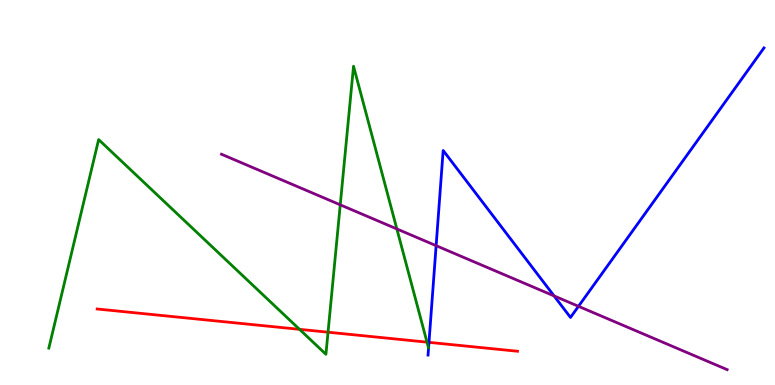[{'lines': ['blue', 'red'], 'intersections': [{'x': 5.54, 'y': 1.11}]}, {'lines': ['green', 'red'], 'intersections': [{'x': 3.86, 'y': 1.45}, {'x': 4.23, 'y': 1.37}, {'x': 5.51, 'y': 1.11}]}, {'lines': ['purple', 'red'], 'intersections': []}, {'lines': ['blue', 'green'], 'intersections': []}, {'lines': ['blue', 'purple'], 'intersections': [{'x': 5.63, 'y': 3.62}, {'x': 7.15, 'y': 2.31}, {'x': 7.46, 'y': 2.04}]}, {'lines': ['green', 'purple'], 'intersections': [{'x': 4.39, 'y': 4.68}, {'x': 5.12, 'y': 4.05}]}]